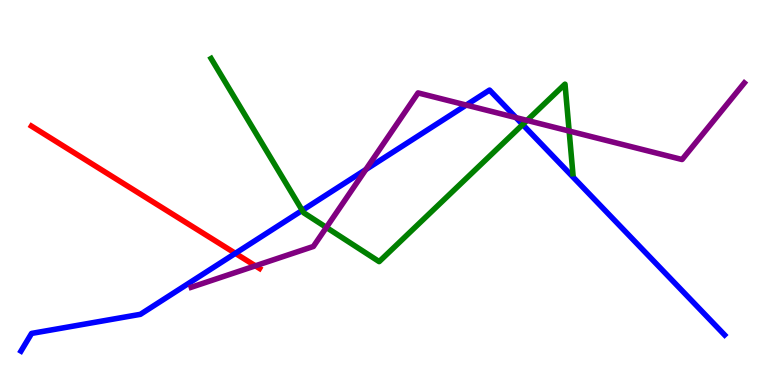[{'lines': ['blue', 'red'], 'intersections': [{'x': 3.04, 'y': 3.42}]}, {'lines': ['green', 'red'], 'intersections': []}, {'lines': ['purple', 'red'], 'intersections': [{'x': 3.3, 'y': 3.1}]}, {'lines': ['blue', 'green'], 'intersections': [{'x': 3.9, 'y': 4.54}, {'x': 6.74, 'y': 6.76}]}, {'lines': ['blue', 'purple'], 'intersections': [{'x': 4.72, 'y': 5.6}, {'x': 6.02, 'y': 7.27}, {'x': 6.66, 'y': 6.95}]}, {'lines': ['green', 'purple'], 'intersections': [{'x': 4.21, 'y': 4.09}, {'x': 6.8, 'y': 6.87}, {'x': 7.34, 'y': 6.6}]}]